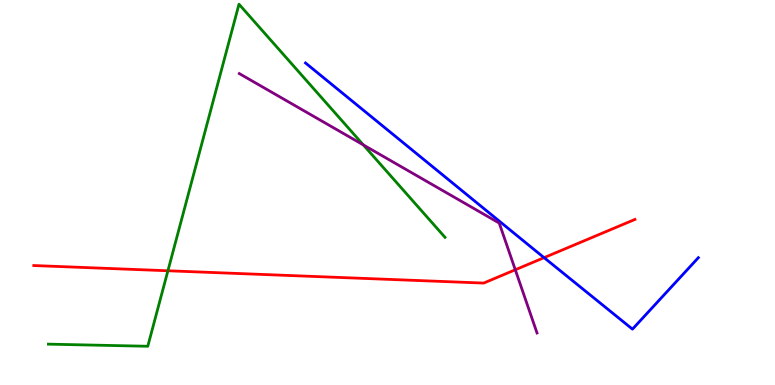[{'lines': ['blue', 'red'], 'intersections': [{'x': 7.02, 'y': 3.31}]}, {'lines': ['green', 'red'], 'intersections': [{'x': 2.17, 'y': 2.97}]}, {'lines': ['purple', 'red'], 'intersections': [{'x': 6.65, 'y': 2.99}]}, {'lines': ['blue', 'green'], 'intersections': []}, {'lines': ['blue', 'purple'], 'intersections': []}, {'lines': ['green', 'purple'], 'intersections': [{'x': 4.69, 'y': 6.24}]}]